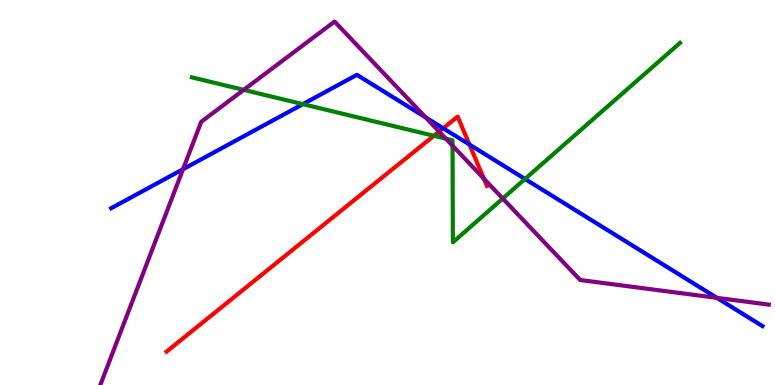[{'lines': ['blue', 'red'], 'intersections': [{'x': 5.72, 'y': 6.67}, {'x': 6.06, 'y': 6.25}]}, {'lines': ['green', 'red'], 'intersections': [{'x': 5.6, 'y': 6.47}]}, {'lines': ['purple', 'red'], 'intersections': [{'x': 5.67, 'y': 6.58}, {'x': 6.24, 'y': 5.36}]}, {'lines': ['blue', 'green'], 'intersections': [{'x': 3.91, 'y': 7.29}, {'x': 6.77, 'y': 5.35}]}, {'lines': ['blue', 'purple'], 'intersections': [{'x': 2.36, 'y': 5.6}, {'x': 5.49, 'y': 6.95}, {'x': 9.25, 'y': 2.26}]}, {'lines': ['green', 'purple'], 'intersections': [{'x': 3.14, 'y': 7.67}, {'x': 5.75, 'y': 6.4}, {'x': 5.84, 'y': 6.22}, {'x': 6.49, 'y': 4.84}]}]